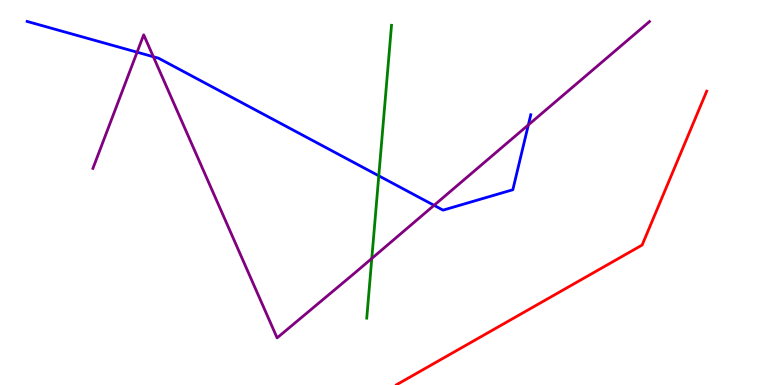[{'lines': ['blue', 'red'], 'intersections': []}, {'lines': ['green', 'red'], 'intersections': []}, {'lines': ['purple', 'red'], 'intersections': []}, {'lines': ['blue', 'green'], 'intersections': [{'x': 4.89, 'y': 5.43}]}, {'lines': ['blue', 'purple'], 'intersections': [{'x': 1.77, 'y': 8.64}, {'x': 1.98, 'y': 8.53}, {'x': 5.6, 'y': 4.67}, {'x': 6.82, 'y': 6.76}]}, {'lines': ['green', 'purple'], 'intersections': [{'x': 4.8, 'y': 3.29}]}]